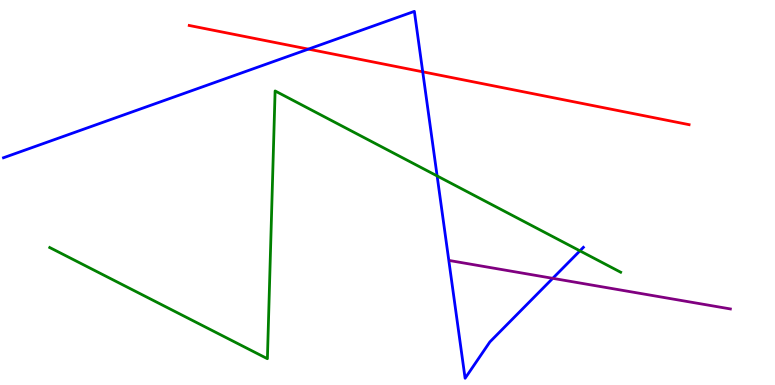[{'lines': ['blue', 'red'], 'intersections': [{'x': 3.98, 'y': 8.72}, {'x': 5.45, 'y': 8.13}]}, {'lines': ['green', 'red'], 'intersections': []}, {'lines': ['purple', 'red'], 'intersections': []}, {'lines': ['blue', 'green'], 'intersections': [{'x': 5.64, 'y': 5.43}, {'x': 7.48, 'y': 3.48}]}, {'lines': ['blue', 'purple'], 'intersections': [{'x': 7.13, 'y': 2.77}]}, {'lines': ['green', 'purple'], 'intersections': []}]